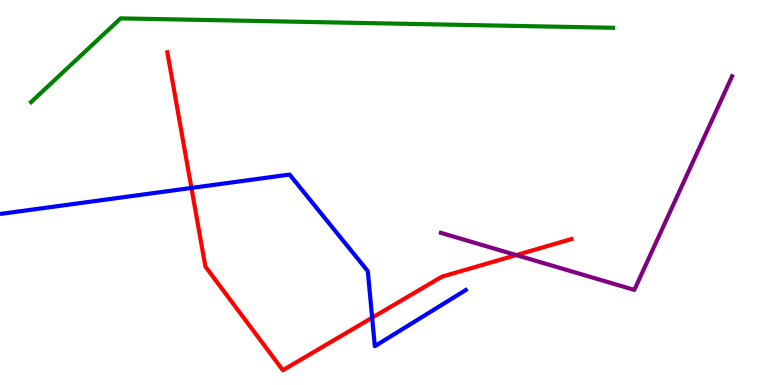[{'lines': ['blue', 'red'], 'intersections': [{'x': 2.47, 'y': 5.12}, {'x': 4.8, 'y': 1.75}]}, {'lines': ['green', 'red'], 'intersections': []}, {'lines': ['purple', 'red'], 'intersections': [{'x': 6.66, 'y': 3.37}]}, {'lines': ['blue', 'green'], 'intersections': []}, {'lines': ['blue', 'purple'], 'intersections': []}, {'lines': ['green', 'purple'], 'intersections': []}]